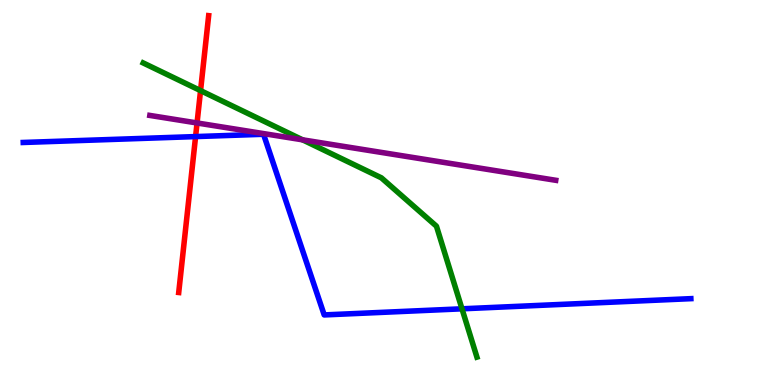[{'lines': ['blue', 'red'], 'intersections': [{'x': 2.52, 'y': 6.45}]}, {'lines': ['green', 'red'], 'intersections': [{'x': 2.59, 'y': 7.65}]}, {'lines': ['purple', 'red'], 'intersections': [{'x': 2.54, 'y': 6.81}]}, {'lines': ['blue', 'green'], 'intersections': [{'x': 5.96, 'y': 1.98}]}, {'lines': ['blue', 'purple'], 'intersections': []}, {'lines': ['green', 'purple'], 'intersections': [{'x': 3.9, 'y': 6.37}]}]